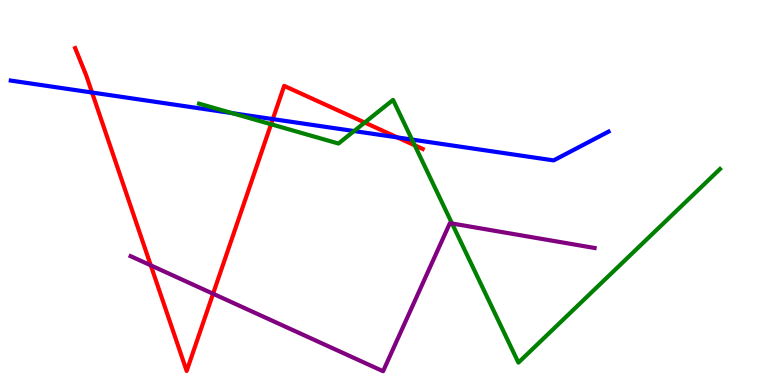[{'lines': ['blue', 'red'], 'intersections': [{'x': 1.19, 'y': 7.6}, {'x': 3.52, 'y': 6.91}, {'x': 5.13, 'y': 6.43}]}, {'lines': ['green', 'red'], 'intersections': [{'x': 3.5, 'y': 6.77}, {'x': 4.71, 'y': 6.82}, {'x': 5.35, 'y': 6.23}]}, {'lines': ['purple', 'red'], 'intersections': [{'x': 1.95, 'y': 3.11}, {'x': 2.75, 'y': 2.37}]}, {'lines': ['blue', 'green'], 'intersections': [{'x': 2.99, 'y': 7.06}, {'x': 4.57, 'y': 6.6}, {'x': 5.32, 'y': 6.37}]}, {'lines': ['blue', 'purple'], 'intersections': []}, {'lines': ['green', 'purple'], 'intersections': [{'x': 5.83, 'y': 4.2}]}]